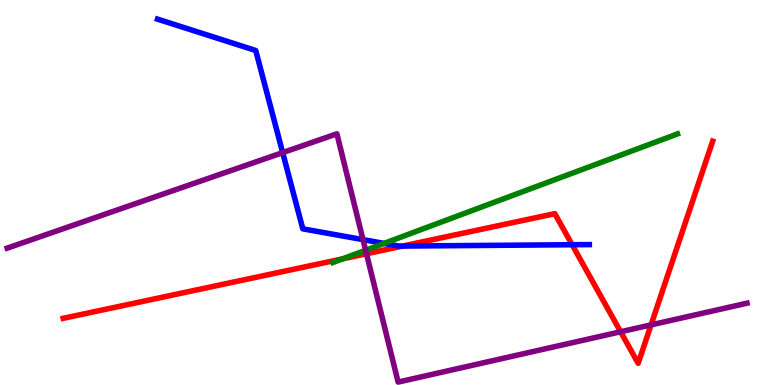[{'lines': ['blue', 'red'], 'intersections': [{'x': 5.19, 'y': 3.61}, {'x': 7.38, 'y': 3.64}]}, {'lines': ['green', 'red'], 'intersections': [{'x': 4.42, 'y': 3.28}]}, {'lines': ['purple', 'red'], 'intersections': [{'x': 4.73, 'y': 3.41}, {'x': 8.01, 'y': 1.38}, {'x': 8.4, 'y': 1.56}]}, {'lines': ['blue', 'green'], 'intersections': [{'x': 4.96, 'y': 3.68}]}, {'lines': ['blue', 'purple'], 'intersections': [{'x': 3.65, 'y': 6.04}, {'x': 4.68, 'y': 3.78}]}, {'lines': ['green', 'purple'], 'intersections': [{'x': 4.72, 'y': 3.5}]}]